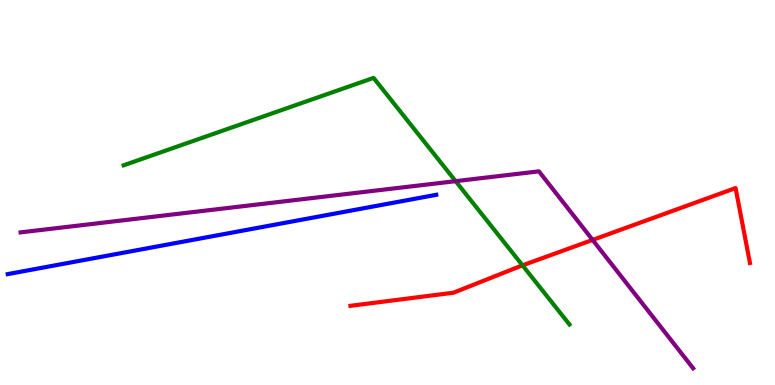[{'lines': ['blue', 'red'], 'intersections': []}, {'lines': ['green', 'red'], 'intersections': [{'x': 6.74, 'y': 3.11}]}, {'lines': ['purple', 'red'], 'intersections': [{'x': 7.65, 'y': 3.77}]}, {'lines': ['blue', 'green'], 'intersections': []}, {'lines': ['blue', 'purple'], 'intersections': []}, {'lines': ['green', 'purple'], 'intersections': [{'x': 5.88, 'y': 5.29}]}]